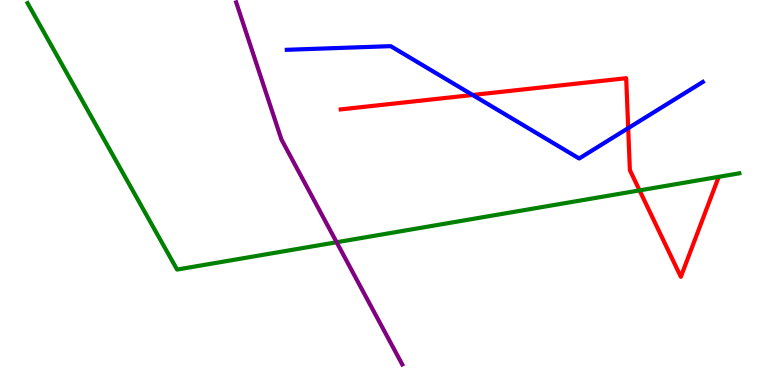[{'lines': ['blue', 'red'], 'intersections': [{'x': 6.1, 'y': 7.53}, {'x': 8.11, 'y': 6.67}]}, {'lines': ['green', 'red'], 'intersections': [{'x': 8.25, 'y': 5.06}]}, {'lines': ['purple', 'red'], 'intersections': []}, {'lines': ['blue', 'green'], 'intersections': []}, {'lines': ['blue', 'purple'], 'intersections': []}, {'lines': ['green', 'purple'], 'intersections': [{'x': 4.34, 'y': 3.71}]}]